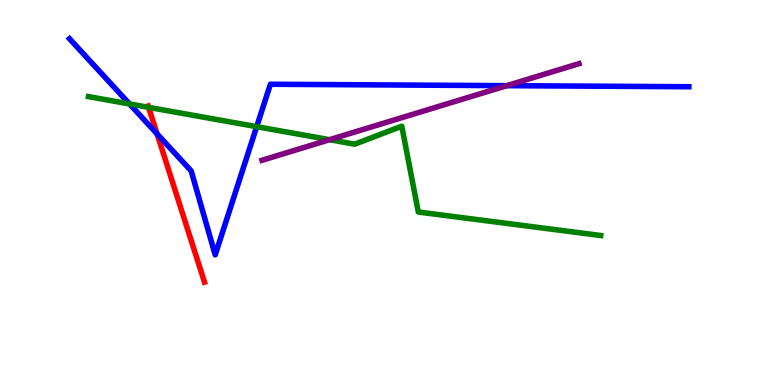[{'lines': ['blue', 'red'], 'intersections': [{'x': 2.03, 'y': 6.52}]}, {'lines': ['green', 'red'], 'intersections': [{'x': 1.92, 'y': 7.21}]}, {'lines': ['purple', 'red'], 'intersections': []}, {'lines': ['blue', 'green'], 'intersections': [{'x': 1.67, 'y': 7.3}, {'x': 3.31, 'y': 6.71}]}, {'lines': ['blue', 'purple'], 'intersections': [{'x': 6.54, 'y': 7.78}]}, {'lines': ['green', 'purple'], 'intersections': [{'x': 4.25, 'y': 6.37}]}]